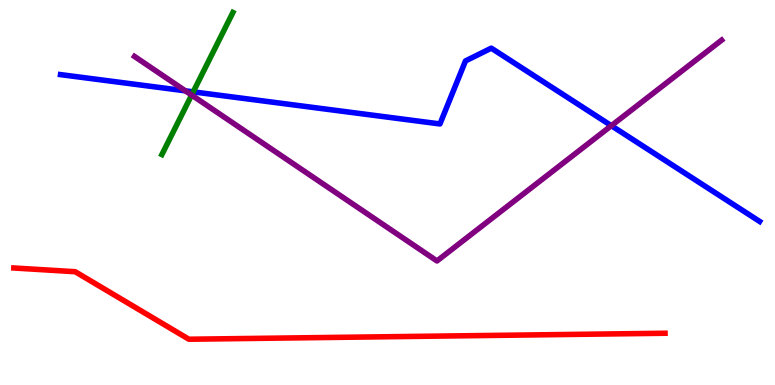[{'lines': ['blue', 'red'], 'intersections': []}, {'lines': ['green', 'red'], 'intersections': []}, {'lines': ['purple', 'red'], 'intersections': []}, {'lines': ['blue', 'green'], 'intersections': [{'x': 2.49, 'y': 7.61}]}, {'lines': ['blue', 'purple'], 'intersections': [{'x': 2.39, 'y': 7.64}, {'x': 7.89, 'y': 6.74}]}, {'lines': ['green', 'purple'], 'intersections': [{'x': 2.47, 'y': 7.53}]}]